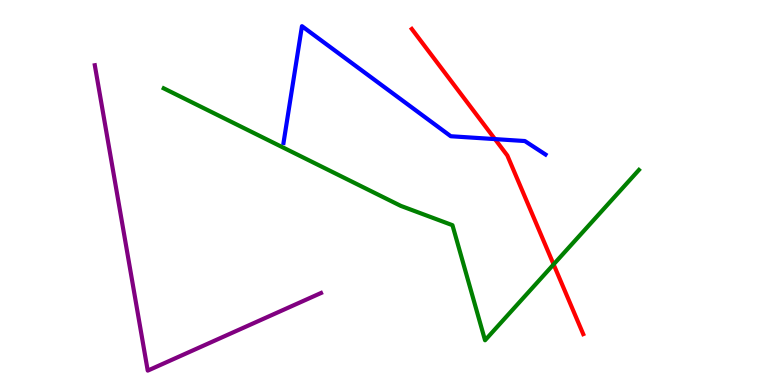[{'lines': ['blue', 'red'], 'intersections': [{'x': 6.39, 'y': 6.39}]}, {'lines': ['green', 'red'], 'intersections': [{'x': 7.14, 'y': 3.13}]}, {'lines': ['purple', 'red'], 'intersections': []}, {'lines': ['blue', 'green'], 'intersections': []}, {'lines': ['blue', 'purple'], 'intersections': []}, {'lines': ['green', 'purple'], 'intersections': []}]